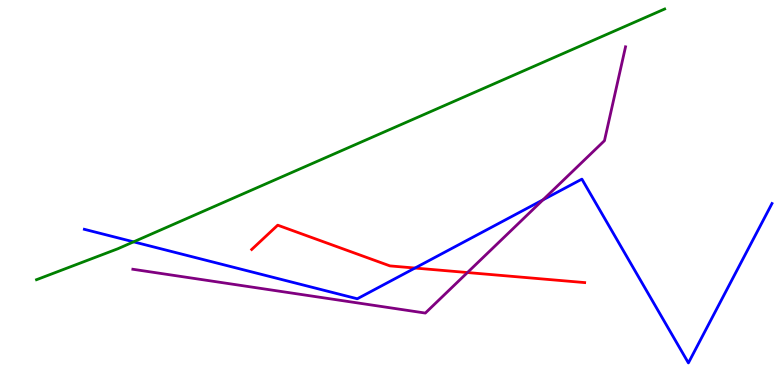[{'lines': ['blue', 'red'], 'intersections': [{'x': 5.35, 'y': 3.04}]}, {'lines': ['green', 'red'], 'intersections': []}, {'lines': ['purple', 'red'], 'intersections': [{'x': 6.03, 'y': 2.92}]}, {'lines': ['blue', 'green'], 'intersections': [{'x': 1.72, 'y': 3.72}]}, {'lines': ['blue', 'purple'], 'intersections': [{'x': 7.01, 'y': 4.81}]}, {'lines': ['green', 'purple'], 'intersections': []}]